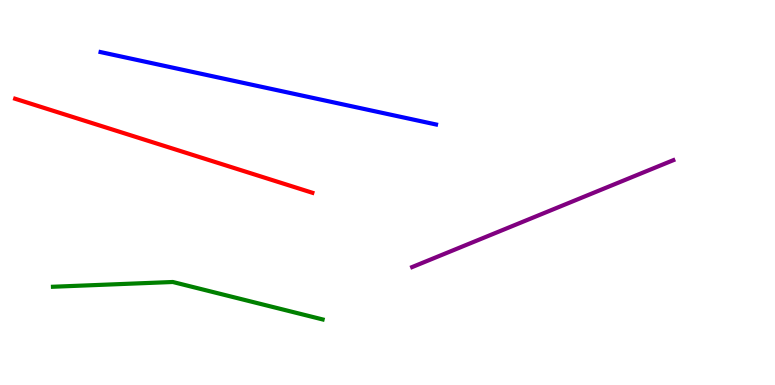[{'lines': ['blue', 'red'], 'intersections': []}, {'lines': ['green', 'red'], 'intersections': []}, {'lines': ['purple', 'red'], 'intersections': []}, {'lines': ['blue', 'green'], 'intersections': []}, {'lines': ['blue', 'purple'], 'intersections': []}, {'lines': ['green', 'purple'], 'intersections': []}]